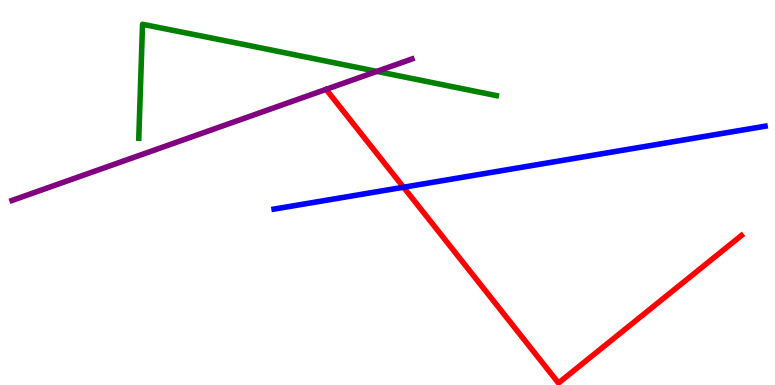[{'lines': ['blue', 'red'], 'intersections': [{'x': 5.21, 'y': 5.14}]}, {'lines': ['green', 'red'], 'intersections': []}, {'lines': ['purple', 'red'], 'intersections': []}, {'lines': ['blue', 'green'], 'intersections': []}, {'lines': ['blue', 'purple'], 'intersections': []}, {'lines': ['green', 'purple'], 'intersections': [{'x': 4.86, 'y': 8.15}]}]